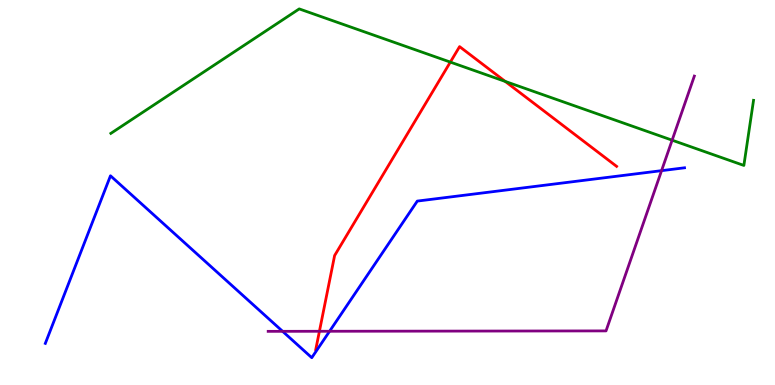[{'lines': ['blue', 'red'], 'intersections': []}, {'lines': ['green', 'red'], 'intersections': [{'x': 5.81, 'y': 8.39}, {'x': 6.52, 'y': 7.89}]}, {'lines': ['purple', 'red'], 'intersections': [{'x': 4.12, 'y': 1.4}]}, {'lines': ['blue', 'green'], 'intersections': []}, {'lines': ['blue', 'purple'], 'intersections': [{'x': 3.65, 'y': 1.39}, {'x': 4.25, 'y': 1.4}, {'x': 8.54, 'y': 5.57}]}, {'lines': ['green', 'purple'], 'intersections': [{'x': 8.67, 'y': 6.36}]}]